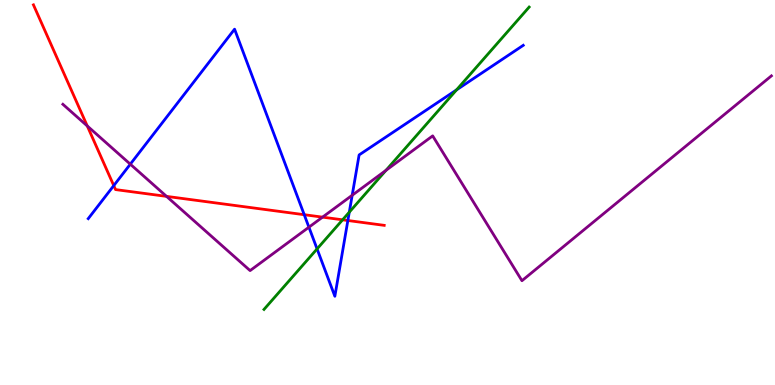[{'lines': ['blue', 'red'], 'intersections': [{'x': 1.47, 'y': 5.18}, {'x': 3.93, 'y': 4.42}, {'x': 4.49, 'y': 4.27}]}, {'lines': ['green', 'red'], 'intersections': [{'x': 4.42, 'y': 4.29}]}, {'lines': ['purple', 'red'], 'intersections': [{'x': 1.13, 'y': 6.73}, {'x': 2.15, 'y': 4.9}, {'x': 4.16, 'y': 4.36}]}, {'lines': ['blue', 'green'], 'intersections': [{'x': 4.09, 'y': 3.53}, {'x': 4.51, 'y': 4.49}, {'x': 5.89, 'y': 7.67}]}, {'lines': ['blue', 'purple'], 'intersections': [{'x': 1.68, 'y': 5.74}, {'x': 3.99, 'y': 4.1}, {'x': 4.54, 'y': 4.93}]}, {'lines': ['green', 'purple'], 'intersections': [{'x': 4.98, 'y': 5.58}]}]